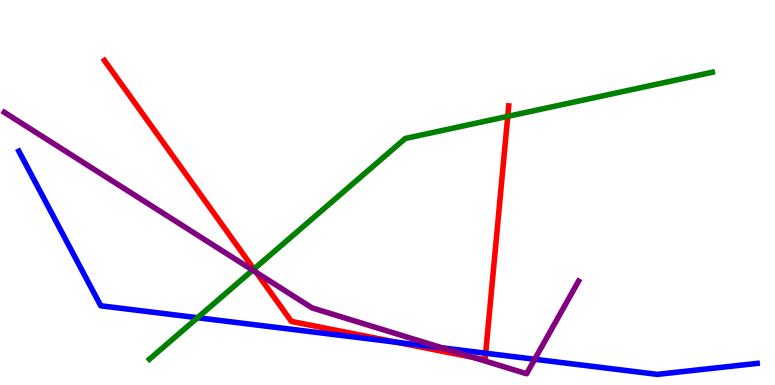[{'lines': ['blue', 'red'], 'intersections': [{'x': 5.12, 'y': 1.11}, {'x': 6.27, 'y': 0.826}]}, {'lines': ['green', 'red'], 'intersections': [{'x': 3.28, 'y': 3.01}, {'x': 6.55, 'y': 6.98}]}, {'lines': ['purple', 'red'], 'intersections': [{'x': 3.31, 'y': 2.92}, {'x': 6.11, 'y': 0.714}]}, {'lines': ['blue', 'green'], 'intersections': [{'x': 2.55, 'y': 1.75}]}, {'lines': ['blue', 'purple'], 'intersections': [{'x': 5.71, 'y': 0.964}, {'x': 6.9, 'y': 0.669}]}, {'lines': ['green', 'purple'], 'intersections': [{'x': 3.26, 'y': 2.98}]}]